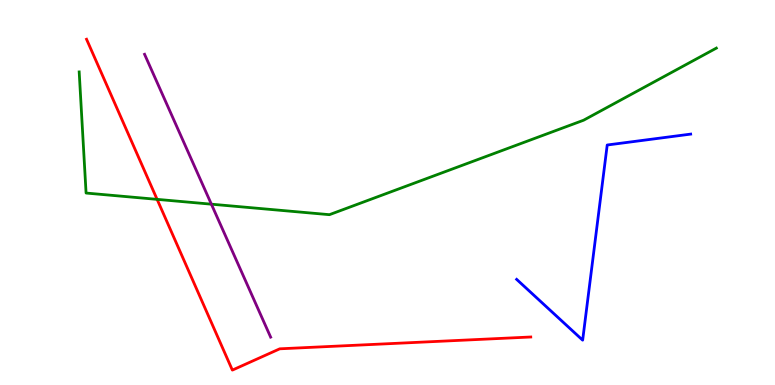[{'lines': ['blue', 'red'], 'intersections': []}, {'lines': ['green', 'red'], 'intersections': [{'x': 2.03, 'y': 4.82}]}, {'lines': ['purple', 'red'], 'intersections': []}, {'lines': ['blue', 'green'], 'intersections': []}, {'lines': ['blue', 'purple'], 'intersections': []}, {'lines': ['green', 'purple'], 'intersections': [{'x': 2.73, 'y': 4.7}]}]